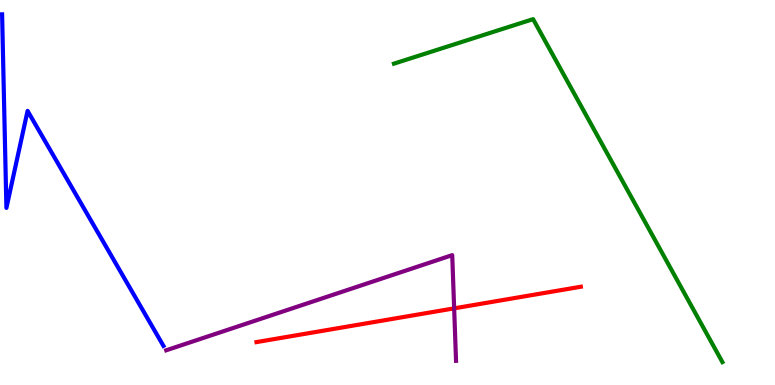[{'lines': ['blue', 'red'], 'intersections': []}, {'lines': ['green', 'red'], 'intersections': []}, {'lines': ['purple', 'red'], 'intersections': [{'x': 5.86, 'y': 1.99}]}, {'lines': ['blue', 'green'], 'intersections': []}, {'lines': ['blue', 'purple'], 'intersections': []}, {'lines': ['green', 'purple'], 'intersections': []}]